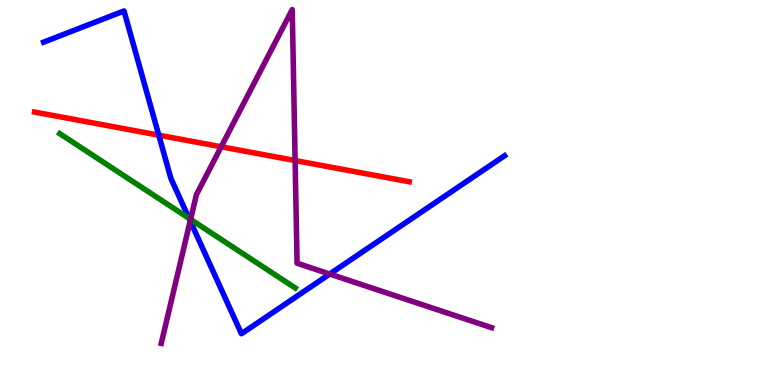[{'lines': ['blue', 'red'], 'intersections': [{'x': 2.05, 'y': 6.49}]}, {'lines': ['green', 'red'], 'intersections': []}, {'lines': ['purple', 'red'], 'intersections': [{'x': 2.85, 'y': 6.19}, {'x': 3.81, 'y': 5.83}]}, {'lines': ['blue', 'green'], 'intersections': [{'x': 2.44, 'y': 4.33}]}, {'lines': ['blue', 'purple'], 'intersections': [{'x': 2.45, 'y': 4.26}, {'x': 4.25, 'y': 2.88}]}, {'lines': ['green', 'purple'], 'intersections': [{'x': 2.46, 'y': 4.3}]}]